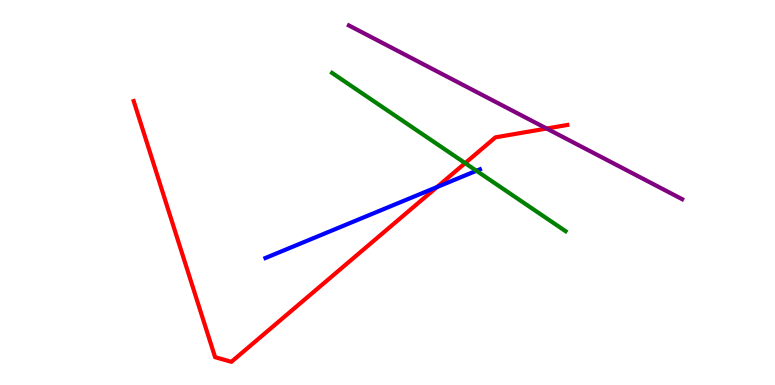[{'lines': ['blue', 'red'], 'intersections': [{'x': 5.64, 'y': 5.14}]}, {'lines': ['green', 'red'], 'intersections': [{'x': 6.0, 'y': 5.76}]}, {'lines': ['purple', 'red'], 'intersections': [{'x': 7.05, 'y': 6.66}]}, {'lines': ['blue', 'green'], 'intersections': [{'x': 6.15, 'y': 5.56}]}, {'lines': ['blue', 'purple'], 'intersections': []}, {'lines': ['green', 'purple'], 'intersections': []}]